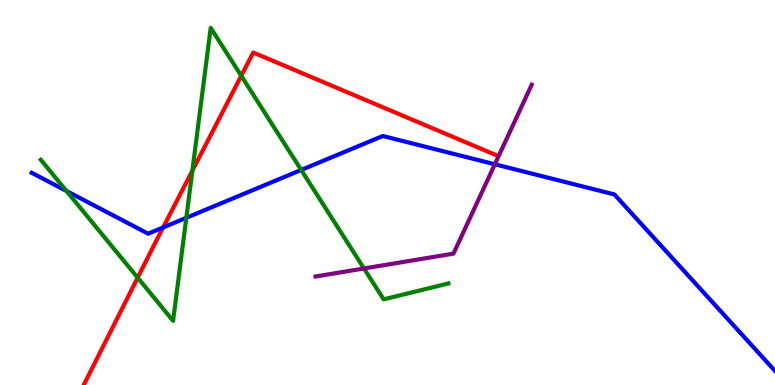[{'lines': ['blue', 'red'], 'intersections': [{'x': 2.1, 'y': 4.09}]}, {'lines': ['green', 'red'], 'intersections': [{'x': 1.78, 'y': 2.79}, {'x': 2.48, 'y': 5.57}, {'x': 3.11, 'y': 8.03}]}, {'lines': ['purple', 'red'], 'intersections': []}, {'lines': ['blue', 'green'], 'intersections': [{'x': 0.857, 'y': 5.04}, {'x': 2.4, 'y': 4.34}, {'x': 3.89, 'y': 5.59}]}, {'lines': ['blue', 'purple'], 'intersections': [{'x': 6.39, 'y': 5.73}]}, {'lines': ['green', 'purple'], 'intersections': [{'x': 4.7, 'y': 3.03}]}]